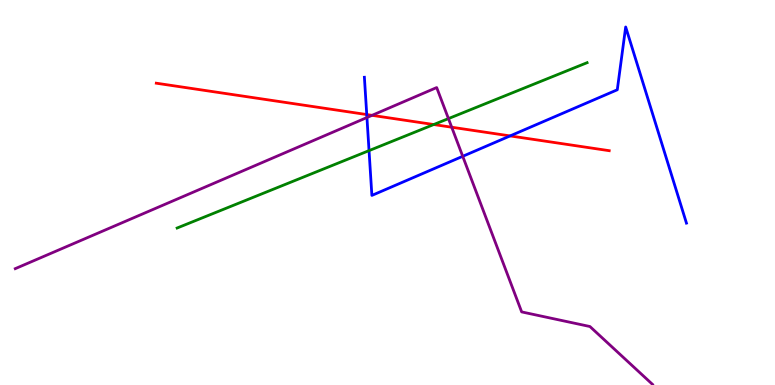[{'lines': ['blue', 'red'], 'intersections': [{'x': 4.73, 'y': 7.02}, {'x': 6.58, 'y': 6.47}]}, {'lines': ['green', 'red'], 'intersections': [{'x': 5.6, 'y': 6.77}]}, {'lines': ['purple', 'red'], 'intersections': [{'x': 4.8, 'y': 7.0}, {'x': 5.83, 'y': 6.7}]}, {'lines': ['blue', 'green'], 'intersections': [{'x': 4.76, 'y': 6.09}]}, {'lines': ['blue', 'purple'], 'intersections': [{'x': 4.73, 'y': 6.95}, {'x': 5.97, 'y': 5.94}]}, {'lines': ['green', 'purple'], 'intersections': [{'x': 5.79, 'y': 6.92}]}]